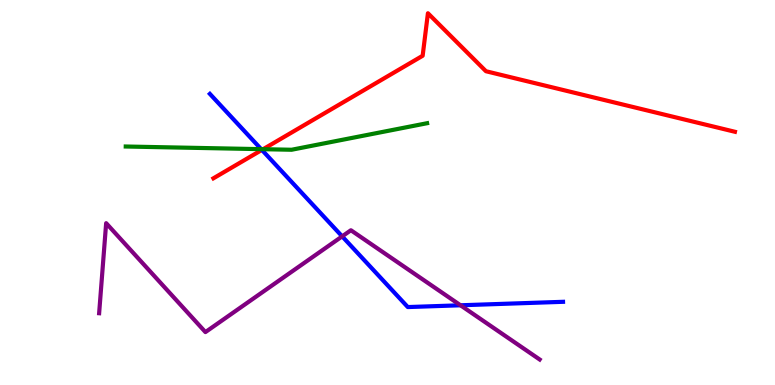[{'lines': ['blue', 'red'], 'intersections': [{'x': 3.38, 'y': 6.11}]}, {'lines': ['green', 'red'], 'intersections': [{'x': 3.39, 'y': 6.12}]}, {'lines': ['purple', 'red'], 'intersections': []}, {'lines': ['blue', 'green'], 'intersections': [{'x': 3.37, 'y': 6.13}]}, {'lines': ['blue', 'purple'], 'intersections': [{'x': 4.42, 'y': 3.86}, {'x': 5.94, 'y': 2.07}]}, {'lines': ['green', 'purple'], 'intersections': []}]